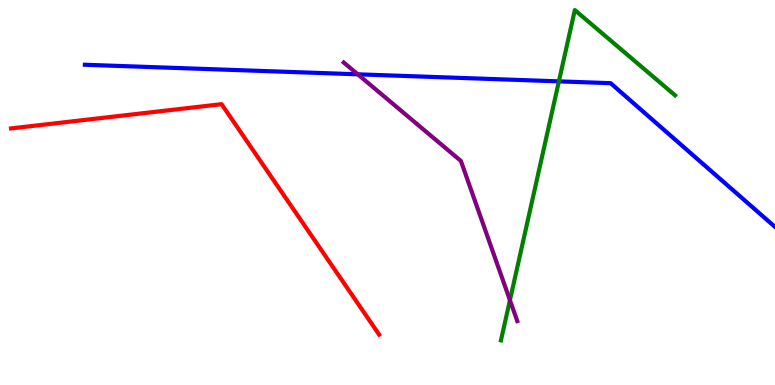[{'lines': ['blue', 'red'], 'intersections': []}, {'lines': ['green', 'red'], 'intersections': []}, {'lines': ['purple', 'red'], 'intersections': []}, {'lines': ['blue', 'green'], 'intersections': [{'x': 7.21, 'y': 7.89}]}, {'lines': ['blue', 'purple'], 'intersections': [{'x': 4.62, 'y': 8.07}]}, {'lines': ['green', 'purple'], 'intersections': [{'x': 6.58, 'y': 2.2}]}]